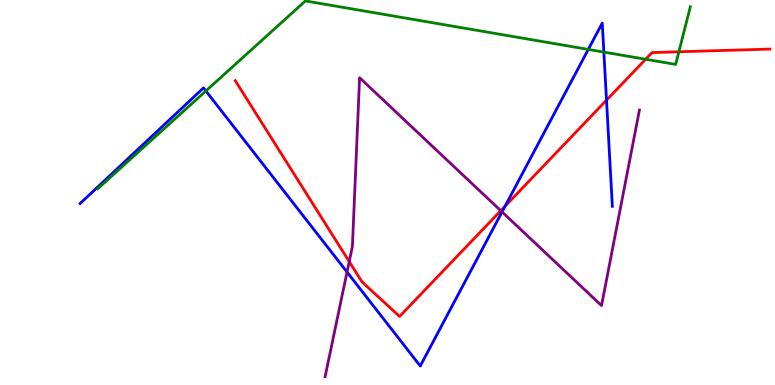[{'lines': ['blue', 'red'], 'intersections': [{'x': 6.52, 'y': 4.64}, {'x': 7.83, 'y': 7.4}]}, {'lines': ['green', 'red'], 'intersections': [{'x': 8.33, 'y': 8.46}, {'x': 8.76, 'y': 8.65}]}, {'lines': ['purple', 'red'], 'intersections': [{'x': 4.51, 'y': 3.21}, {'x': 6.46, 'y': 4.53}]}, {'lines': ['blue', 'green'], 'intersections': [{'x': 2.66, 'y': 7.64}, {'x': 7.59, 'y': 8.72}, {'x': 7.79, 'y': 8.65}]}, {'lines': ['blue', 'purple'], 'intersections': [{'x': 4.48, 'y': 2.93}, {'x': 6.48, 'y': 4.5}]}, {'lines': ['green', 'purple'], 'intersections': []}]